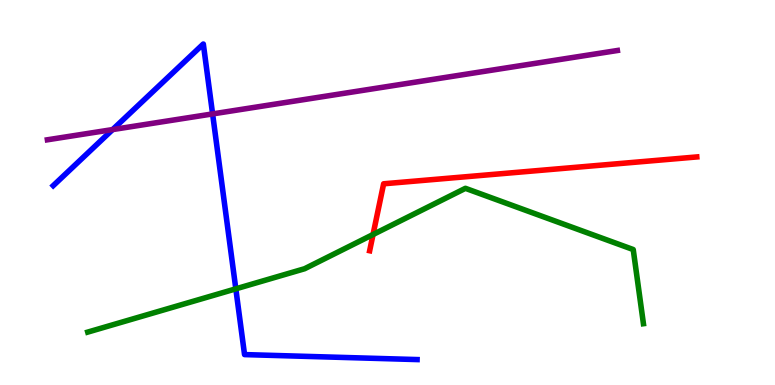[{'lines': ['blue', 'red'], 'intersections': []}, {'lines': ['green', 'red'], 'intersections': [{'x': 4.81, 'y': 3.91}]}, {'lines': ['purple', 'red'], 'intersections': []}, {'lines': ['blue', 'green'], 'intersections': [{'x': 3.04, 'y': 2.5}]}, {'lines': ['blue', 'purple'], 'intersections': [{'x': 1.45, 'y': 6.63}, {'x': 2.74, 'y': 7.04}]}, {'lines': ['green', 'purple'], 'intersections': []}]